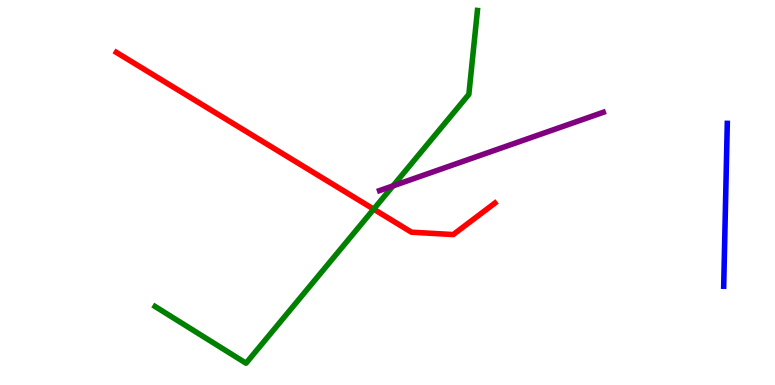[{'lines': ['blue', 'red'], 'intersections': []}, {'lines': ['green', 'red'], 'intersections': [{'x': 4.82, 'y': 4.57}]}, {'lines': ['purple', 'red'], 'intersections': []}, {'lines': ['blue', 'green'], 'intersections': []}, {'lines': ['blue', 'purple'], 'intersections': []}, {'lines': ['green', 'purple'], 'intersections': [{'x': 5.07, 'y': 5.17}]}]